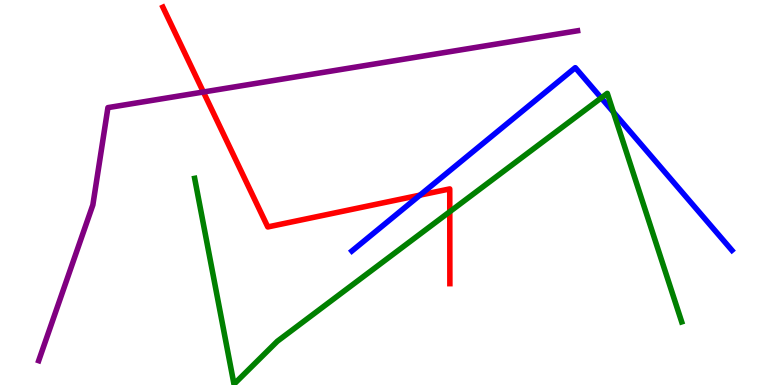[{'lines': ['blue', 'red'], 'intersections': [{'x': 5.42, 'y': 4.93}]}, {'lines': ['green', 'red'], 'intersections': [{'x': 5.8, 'y': 4.5}]}, {'lines': ['purple', 'red'], 'intersections': [{'x': 2.62, 'y': 7.61}]}, {'lines': ['blue', 'green'], 'intersections': [{'x': 7.76, 'y': 7.46}, {'x': 7.91, 'y': 7.09}]}, {'lines': ['blue', 'purple'], 'intersections': []}, {'lines': ['green', 'purple'], 'intersections': []}]